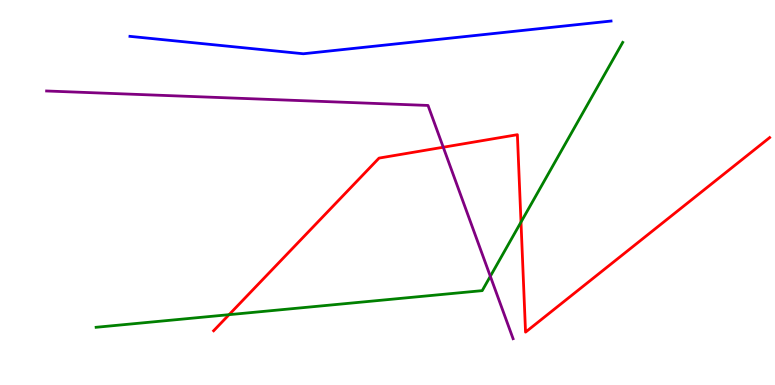[{'lines': ['blue', 'red'], 'intersections': []}, {'lines': ['green', 'red'], 'intersections': [{'x': 2.96, 'y': 1.83}, {'x': 6.72, 'y': 4.23}]}, {'lines': ['purple', 'red'], 'intersections': [{'x': 5.72, 'y': 6.18}]}, {'lines': ['blue', 'green'], 'intersections': []}, {'lines': ['blue', 'purple'], 'intersections': []}, {'lines': ['green', 'purple'], 'intersections': [{'x': 6.33, 'y': 2.82}]}]